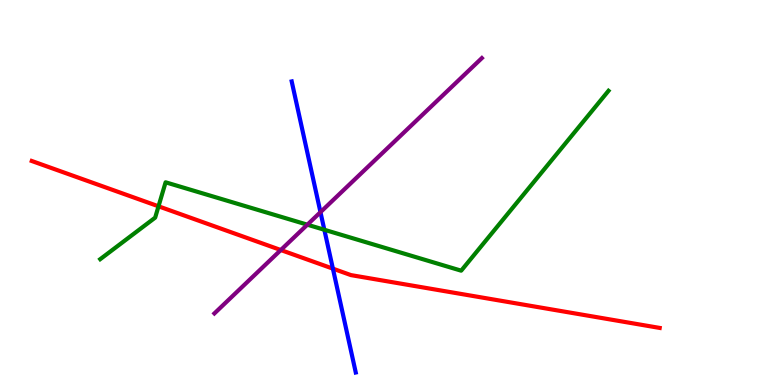[{'lines': ['blue', 'red'], 'intersections': [{'x': 4.3, 'y': 3.02}]}, {'lines': ['green', 'red'], 'intersections': [{'x': 2.05, 'y': 4.64}]}, {'lines': ['purple', 'red'], 'intersections': [{'x': 3.62, 'y': 3.51}]}, {'lines': ['blue', 'green'], 'intersections': [{'x': 4.19, 'y': 4.03}]}, {'lines': ['blue', 'purple'], 'intersections': [{'x': 4.14, 'y': 4.49}]}, {'lines': ['green', 'purple'], 'intersections': [{'x': 3.97, 'y': 4.16}]}]